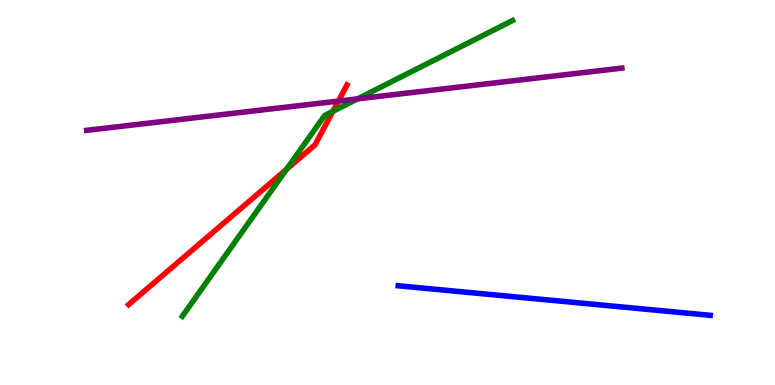[{'lines': ['blue', 'red'], 'intersections': []}, {'lines': ['green', 'red'], 'intersections': [{'x': 3.7, 'y': 5.6}, {'x': 4.3, 'y': 7.11}]}, {'lines': ['purple', 'red'], 'intersections': [{'x': 4.37, 'y': 7.37}]}, {'lines': ['blue', 'green'], 'intersections': []}, {'lines': ['blue', 'purple'], 'intersections': []}, {'lines': ['green', 'purple'], 'intersections': [{'x': 4.61, 'y': 7.43}]}]